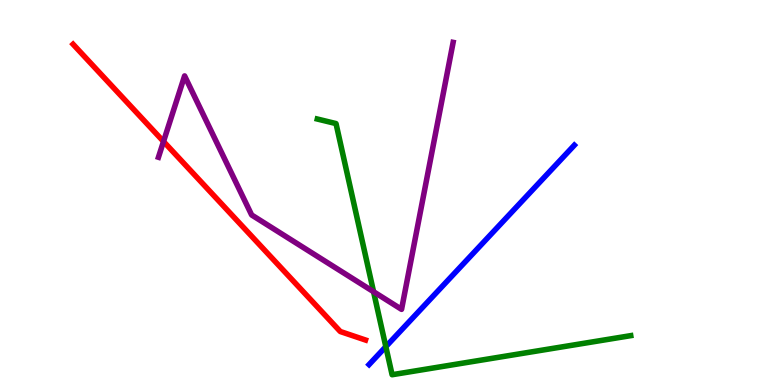[{'lines': ['blue', 'red'], 'intersections': []}, {'lines': ['green', 'red'], 'intersections': []}, {'lines': ['purple', 'red'], 'intersections': [{'x': 2.11, 'y': 6.33}]}, {'lines': ['blue', 'green'], 'intersections': [{'x': 4.98, 'y': 0.996}]}, {'lines': ['blue', 'purple'], 'intersections': []}, {'lines': ['green', 'purple'], 'intersections': [{'x': 4.82, 'y': 2.42}]}]